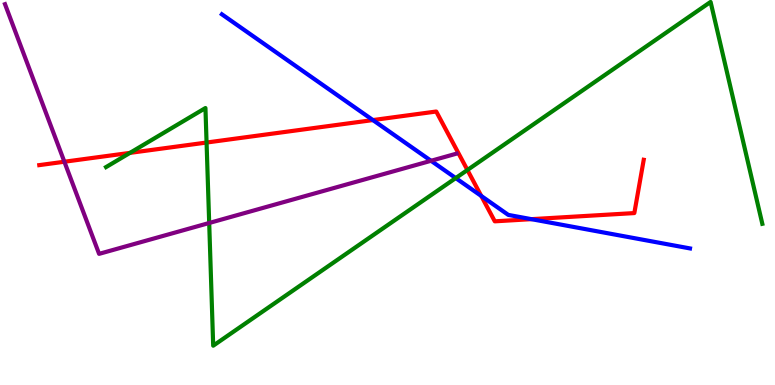[{'lines': ['blue', 'red'], 'intersections': [{'x': 4.81, 'y': 6.88}, {'x': 6.21, 'y': 4.91}, {'x': 6.86, 'y': 4.31}]}, {'lines': ['green', 'red'], 'intersections': [{'x': 1.68, 'y': 6.03}, {'x': 2.67, 'y': 6.3}, {'x': 6.03, 'y': 5.58}]}, {'lines': ['purple', 'red'], 'intersections': [{'x': 0.831, 'y': 5.8}]}, {'lines': ['blue', 'green'], 'intersections': [{'x': 5.88, 'y': 5.37}]}, {'lines': ['blue', 'purple'], 'intersections': [{'x': 5.56, 'y': 5.82}]}, {'lines': ['green', 'purple'], 'intersections': [{'x': 2.7, 'y': 4.21}]}]